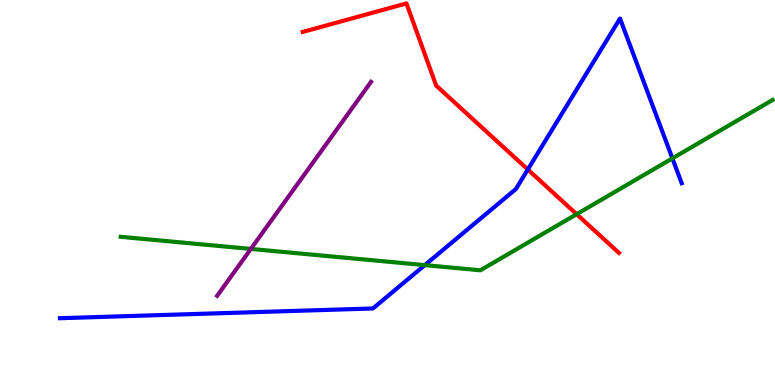[{'lines': ['blue', 'red'], 'intersections': [{'x': 6.81, 'y': 5.6}]}, {'lines': ['green', 'red'], 'intersections': [{'x': 7.44, 'y': 4.44}]}, {'lines': ['purple', 'red'], 'intersections': []}, {'lines': ['blue', 'green'], 'intersections': [{'x': 5.48, 'y': 3.11}, {'x': 8.68, 'y': 5.89}]}, {'lines': ['blue', 'purple'], 'intersections': []}, {'lines': ['green', 'purple'], 'intersections': [{'x': 3.24, 'y': 3.53}]}]